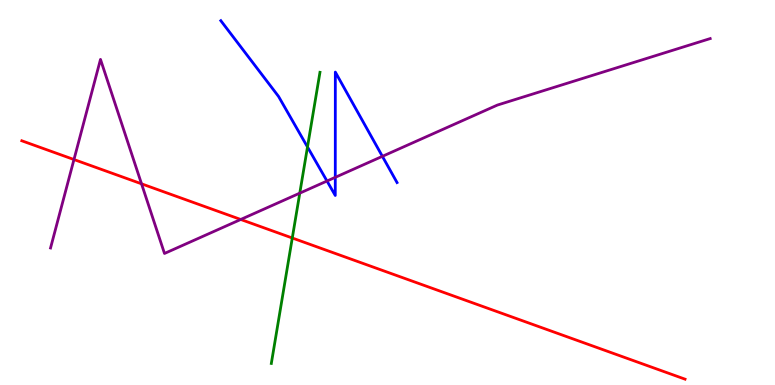[{'lines': ['blue', 'red'], 'intersections': []}, {'lines': ['green', 'red'], 'intersections': [{'x': 3.77, 'y': 3.82}]}, {'lines': ['purple', 'red'], 'intersections': [{'x': 0.954, 'y': 5.86}, {'x': 1.83, 'y': 5.23}, {'x': 3.11, 'y': 4.3}]}, {'lines': ['blue', 'green'], 'intersections': [{'x': 3.97, 'y': 6.18}]}, {'lines': ['blue', 'purple'], 'intersections': [{'x': 4.22, 'y': 5.3}, {'x': 4.33, 'y': 5.39}, {'x': 4.93, 'y': 5.94}]}, {'lines': ['green', 'purple'], 'intersections': [{'x': 3.87, 'y': 4.98}]}]